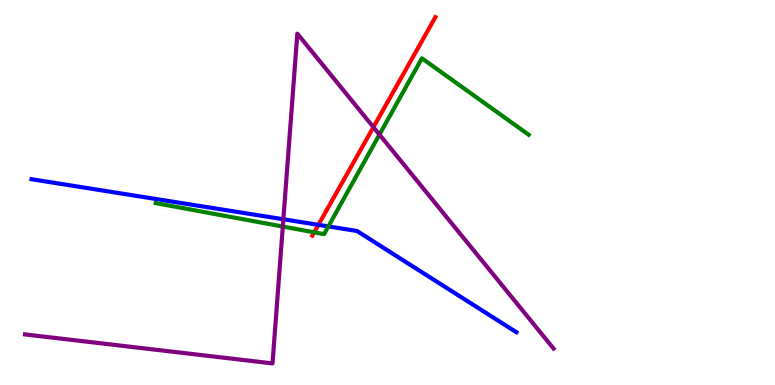[{'lines': ['blue', 'red'], 'intersections': [{'x': 4.11, 'y': 4.16}]}, {'lines': ['green', 'red'], 'intersections': [{'x': 4.05, 'y': 3.97}]}, {'lines': ['purple', 'red'], 'intersections': [{'x': 4.82, 'y': 6.7}]}, {'lines': ['blue', 'green'], 'intersections': [{'x': 4.24, 'y': 4.12}]}, {'lines': ['blue', 'purple'], 'intersections': [{'x': 3.66, 'y': 4.3}]}, {'lines': ['green', 'purple'], 'intersections': [{'x': 3.65, 'y': 4.12}, {'x': 4.9, 'y': 6.5}]}]